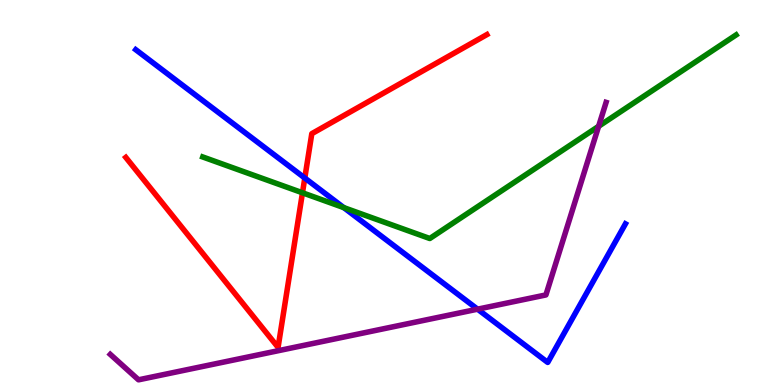[{'lines': ['blue', 'red'], 'intersections': [{'x': 3.93, 'y': 5.38}]}, {'lines': ['green', 'red'], 'intersections': [{'x': 3.9, 'y': 4.99}]}, {'lines': ['purple', 'red'], 'intersections': []}, {'lines': ['blue', 'green'], 'intersections': [{'x': 4.44, 'y': 4.61}]}, {'lines': ['blue', 'purple'], 'intersections': [{'x': 6.16, 'y': 1.97}]}, {'lines': ['green', 'purple'], 'intersections': [{'x': 7.72, 'y': 6.72}]}]